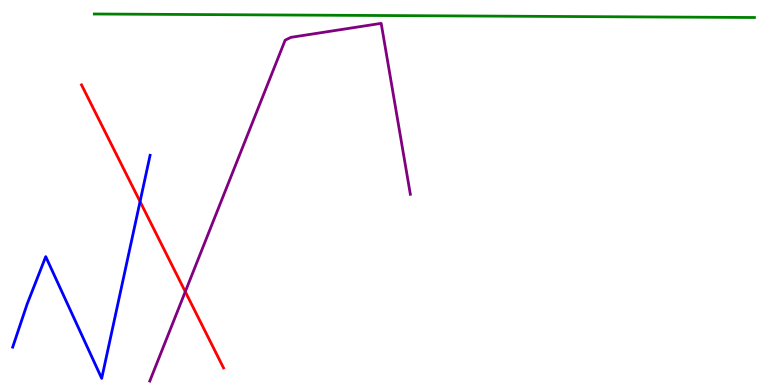[{'lines': ['blue', 'red'], 'intersections': [{'x': 1.81, 'y': 4.77}]}, {'lines': ['green', 'red'], 'intersections': []}, {'lines': ['purple', 'red'], 'intersections': [{'x': 2.39, 'y': 2.42}]}, {'lines': ['blue', 'green'], 'intersections': []}, {'lines': ['blue', 'purple'], 'intersections': []}, {'lines': ['green', 'purple'], 'intersections': []}]